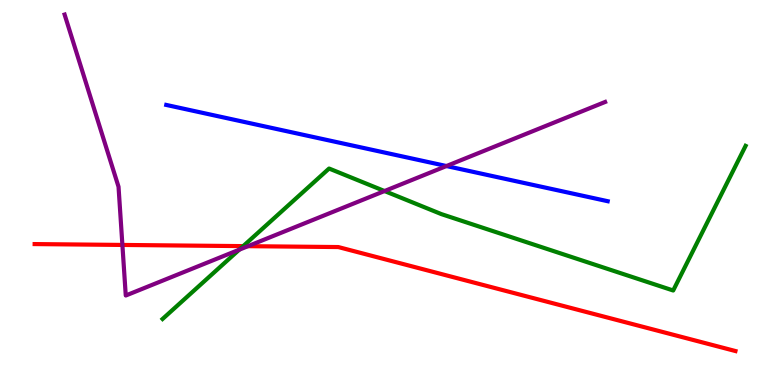[{'lines': ['blue', 'red'], 'intersections': []}, {'lines': ['green', 'red'], 'intersections': [{'x': 3.14, 'y': 3.61}]}, {'lines': ['purple', 'red'], 'intersections': [{'x': 1.58, 'y': 3.64}, {'x': 3.2, 'y': 3.61}]}, {'lines': ['blue', 'green'], 'intersections': []}, {'lines': ['blue', 'purple'], 'intersections': [{'x': 5.76, 'y': 5.69}]}, {'lines': ['green', 'purple'], 'intersections': [{'x': 3.09, 'y': 3.51}, {'x': 4.96, 'y': 5.04}]}]